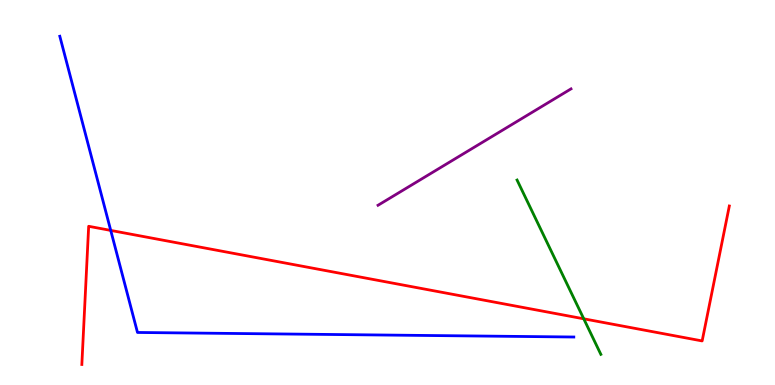[{'lines': ['blue', 'red'], 'intersections': [{'x': 1.43, 'y': 4.02}]}, {'lines': ['green', 'red'], 'intersections': [{'x': 7.53, 'y': 1.72}]}, {'lines': ['purple', 'red'], 'intersections': []}, {'lines': ['blue', 'green'], 'intersections': []}, {'lines': ['blue', 'purple'], 'intersections': []}, {'lines': ['green', 'purple'], 'intersections': []}]